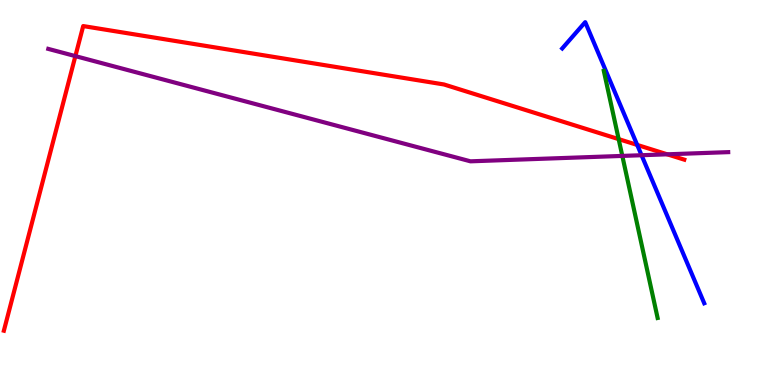[{'lines': ['blue', 'red'], 'intersections': [{'x': 8.22, 'y': 6.24}]}, {'lines': ['green', 'red'], 'intersections': [{'x': 7.98, 'y': 6.39}]}, {'lines': ['purple', 'red'], 'intersections': [{'x': 0.973, 'y': 8.54}, {'x': 8.61, 'y': 5.99}]}, {'lines': ['blue', 'green'], 'intersections': []}, {'lines': ['blue', 'purple'], 'intersections': [{'x': 8.28, 'y': 5.97}]}, {'lines': ['green', 'purple'], 'intersections': [{'x': 8.03, 'y': 5.95}]}]